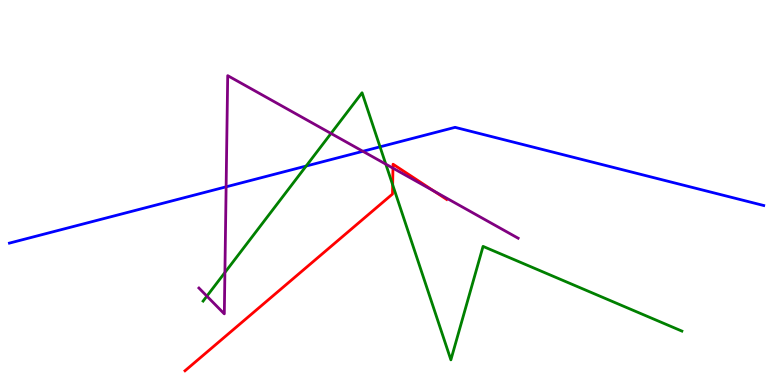[{'lines': ['blue', 'red'], 'intersections': []}, {'lines': ['green', 'red'], 'intersections': [{'x': 5.07, 'y': 5.2}]}, {'lines': ['purple', 'red'], 'intersections': [{'x': 5.07, 'y': 5.63}, {'x': 5.6, 'y': 5.04}]}, {'lines': ['blue', 'green'], 'intersections': [{'x': 3.95, 'y': 5.69}, {'x': 4.9, 'y': 6.19}]}, {'lines': ['blue', 'purple'], 'intersections': [{'x': 2.92, 'y': 5.15}, {'x': 4.68, 'y': 6.07}]}, {'lines': ['green', 'purple'], 'intersections': [{'x': 2.67, 'y': 2.31}, {'x': 2.9, 'y': 2.92}, {'x': 4.27, 'y': 6.53}, {'x': 4.98, 'y': 5.74}]}]